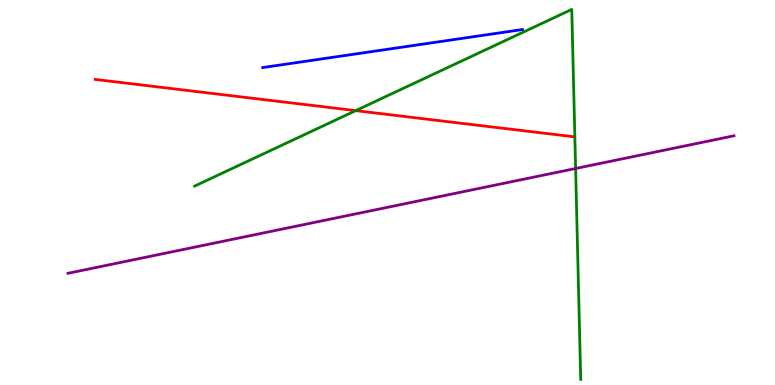[{'lines': ['blue', 'red'], 'intersections': []}, {'lines': ['green', 'red'], 'intersections': [{'x': 4.59, 'y': 7.13}]}, {'lines': ['purple', 'red'], 'intersections': []}, {'lines': ['blue', 'green'], 'intersections': []}, {'lines': ['blue', 'purple'], 'intersections': []}, {'lines': ['green', 'purple'], 'intersections': [{'x': 7.43, 'y': 5.62}]}]